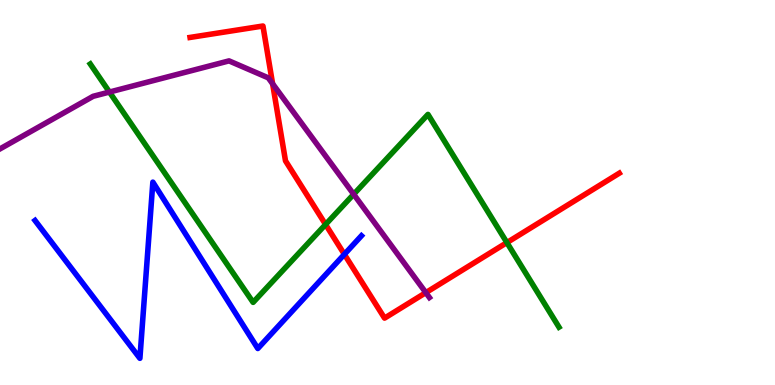[{'lines': ['blue', 'red'], 'intersections': [{'x': 4.44, 'y': 3.39}]}, {'lines': ['green', 'red'], 'intersections': [{'x': 4.2, 'y': 4.17}, {'x': 6.54, 'y': 3.7}]}, {'lines': ['purple', 'red'], 'intersections': [{'x': 3.52, 'y': 7.82}, {'x': 5.49, 'y': 2.4}]}, {'lines': ['blue', 'green'], 'intersections': []}, {'lines': ['blue', 'purple'], 'intersections': []}, {'lines': ['green', 'purple'], 'intersections': [{'x': 1.41, 'y': 7.61}, {'x': 4.56, 'y': 4.95}]}]